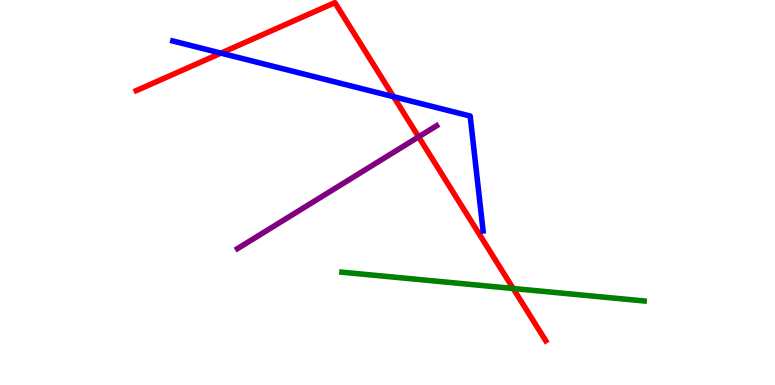[{'lines': ['blue', 'red'], 'intersections': [{'x': 2.85, 'y': 8.62}, {'x': 5.08, 'y': 7.49}]}, {'lines': ['green', 'red'], 'intersections': [{'x': 6.62, 'y': 2.51}]}, {'lines': ['purple', 'red'], 'intersections': [{'x': 5.4, 'y': 6.45}]}, {'lines': ['blue', 'green'], 'intersections': []}, {'lines': ['blue', 'purple'], 'intersections': []}, {'lines': ['green', 'purple'], 'intersections': []}]